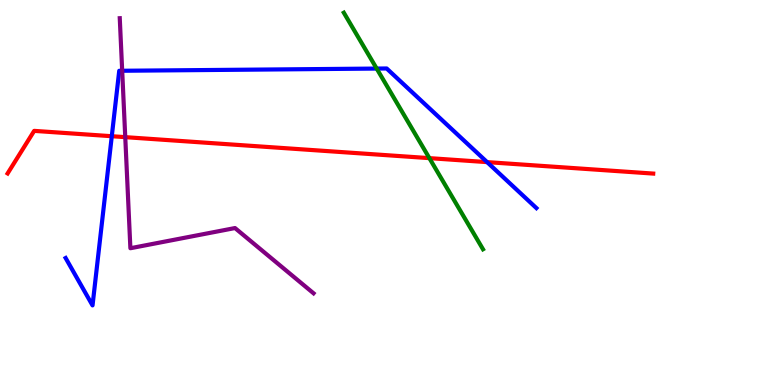[{'lines': ['blue', 'red'], 'intersections': [{'x': 1.44, 'y': 6.46}, {'x': 6.29, 'y': 5.79}]}, {'lines': ['green', 'red'], 'intersections': [{'x': 5.54, 'y': 5.89}]}, {'lines': ['purple', 'red'], 'intersections': [{'x': 1.62, 'y': 6.44}]}, {'lines': ['blue', 'green'], 'intersections': [{'x': 4.86, 'y': 8.22}]}, {'lines': ['blue', 'purple'], 'intersections': [{'x': 1.58, 'y': 8.16}]}, {'lines': ['green', 'purple'], 'intersections': []}]